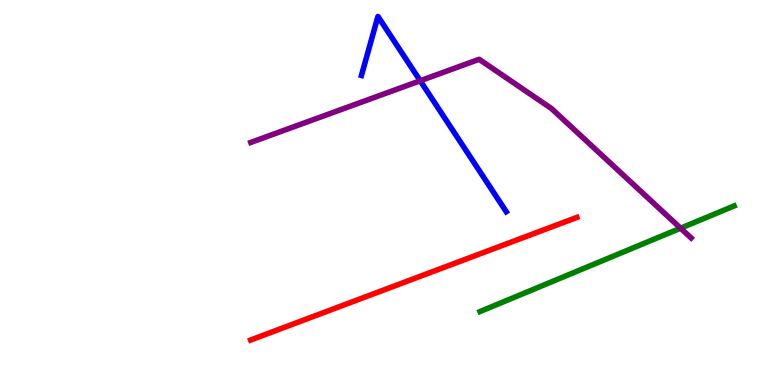[{'lines': ['blue', 'red'], 'intersections': []}, {'lines': ['green', 'red'], 'intersections': []}, {'lines': ['purple', 'red'], 'intersections': []}, {'lines': ['blue', 'green'], 'intersections': []}, {'lines': ['blue', 'purple'], 'intersections': [{'x': 5.42, 'y': 7.9}]}, {'lines': ['green', 'purple'], 'intersections': [{'x': 8.78, 'y': 4.07}]}]